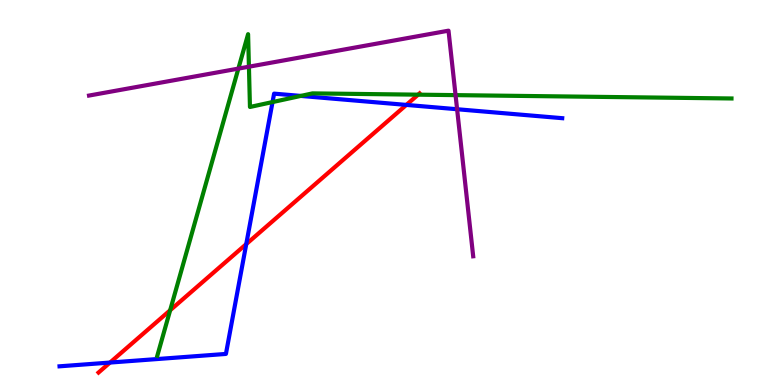[{'lines': ['blue', 'red'], 'intersections': [{'x': 1.42, 'y': 0.583}, {'x': 3.18, 'y': 3.66}, {'x': 5.24, 'y': 7.28}]}, {'lines': ['green', 'red'], 'intersections': [{'x': 2.2, 'y': 1.94}, {'x': 5.4, 'y': 7.54}]}, {'lines': ['purple', 'red'], 'intersections': []}, {'lines': ['blue', 'green'], 'intersections': [{'x': 3.52, 'y': 7.35}, {'x': 3.88, 'y': 7.51}]}, {'lines': ['blue', 'purple'], 'intersections': [{'x': 5.9, 'y': 7.16}]}, {'lines': ['green', 'purple'], 'intersections': [{'x': 3.08, 'y': 8.22}, {'x': 3.21, 'y': 8.27}, {'x': 5.88, 'y': 7.53}]}]